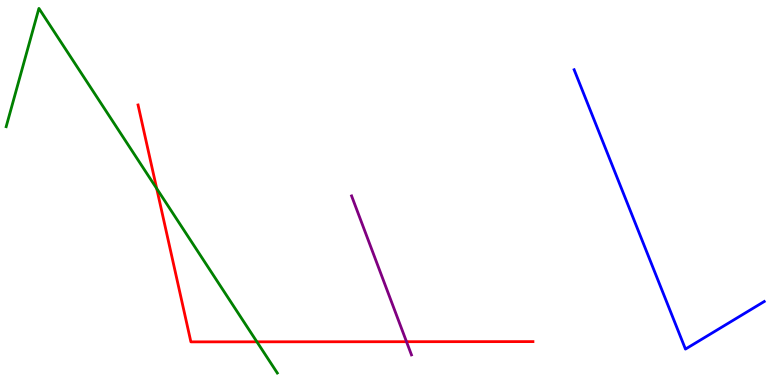[{'lines': ['blue', 'red'], 'intersections': []}, {'lines': ['green', 'red'], 'intersections': [{'x': 2.02, 'y': 5.1}, {'x': 3.32, 'y': 1.12}]}, {'lines': ['purple', 'red'], 'intersections': [{'x': 5.25, 'y': 1.12}]}, {'lines': ['blue', 'green'], 'intersections': []}, {'lines': ['blue', 'purple'], 'intersections': []}, {'lines': ['green', 'purple'], 'intersections': []}]